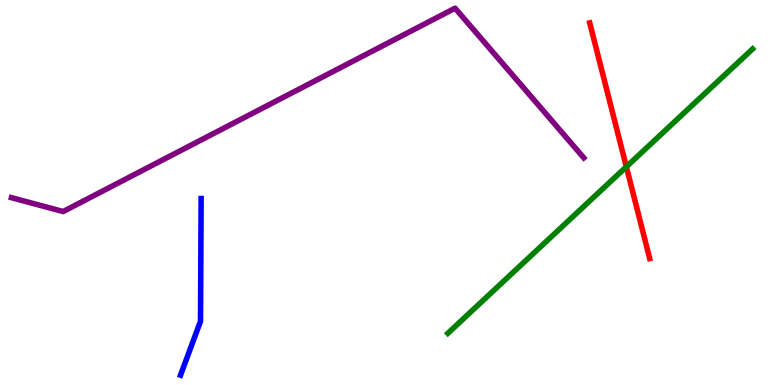[{'lines': ['blue', 'red'], 'intersections': []}, {'lines': ['green', 'red'], 'intersections': [{'x': 8.08, 'y': 5.67}]}, {'lines': ['purple', 'red'], 'intersections': []}, {'lines': ['blue', 'green'], 'intersections': []}, {'lines': ['blue', 'purple'], 'intersections': []}, {'lines': ['green', 'purple'], 'intersections': []}]